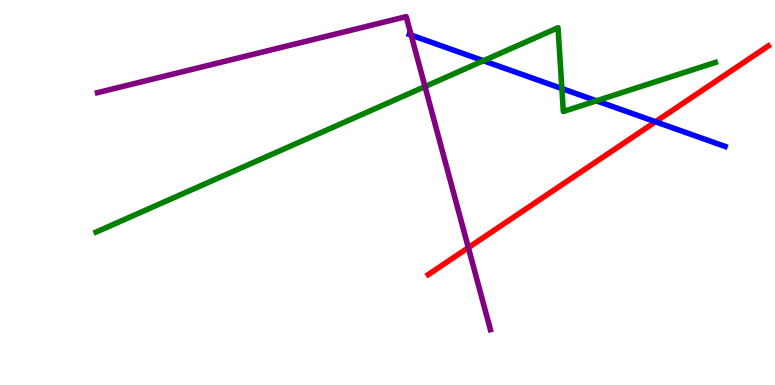[{'lines': ['blue', 'red'], 'intersections': [{'x': 8.46, 'y': 6.84}]}, {'lines': ['green', 'red'], 'intersections': []}, {'lines': ['purple', 'red'], 'intersections': [{'x': 6.04, 'y': 3.57}]}, {'lines': ['blue', 'green'], 'intersections': [{'x': 6.24, 'y': 8.42}, {'x': 7.25, 'y': 7.7}, {'x': 7.7, 'y': 7.38}]}, {'lines': ['blue', 'purple'], 'intersections': [{'x': 5.31, 'y': 9.09}]}, {'lines': ['green', 'purple'], 'intersections': [{'x': 5.48, 'y': 7.75}]}]